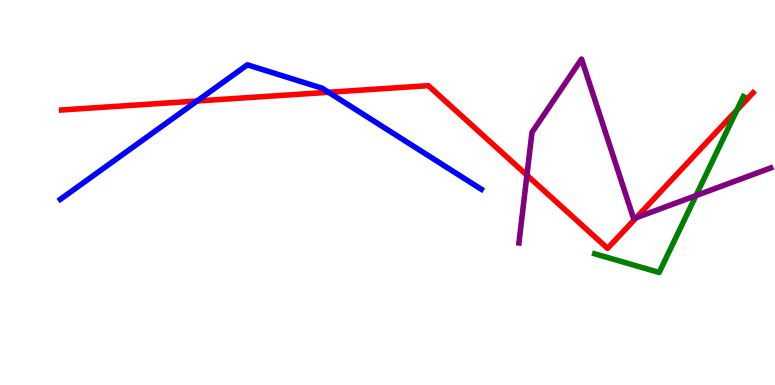[{'lines': ['blue', 'red'], 'intersections': [{'x': 2.54, 'y': 7.38}, {'x': 4.24, 'y': 7.6}]}, {'lines': ['green', 'red'], 'intersections': [{'x': 9.51, 'y': 7.14}]}, {'lines': ['purple', 'red'], 'intersections': [{'x': 6.8, 'y': 5.45}, {'x': 8.21, 'y': 4.35}]}, {'lines': ['blue', 'green'], 'intersections': []}, {'lines': ['blue', 'purple'], 'intersections': []}, {'lines': ['green', 'purple'], 'intersections': [{'x': 8.98, 'y': 4.92}]}]